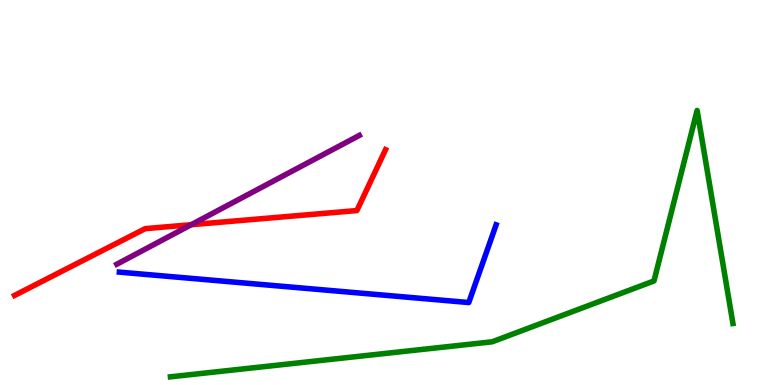[{'lines': ['blue', 'red'], 'intersections': []}, {'lines': ['green', 'red'], 'intersections': []}, {'lines': ['purple', 'red'], 'intersections': [{'x': 2.47, 'y': 4.16}]}, {'lines': ['blue', 'green'], 'intersections': []}, {'lines': ['blue', 'purple'], 'intersections': []}, {'lines': ['green', 'purple'], 'intersections': []}]